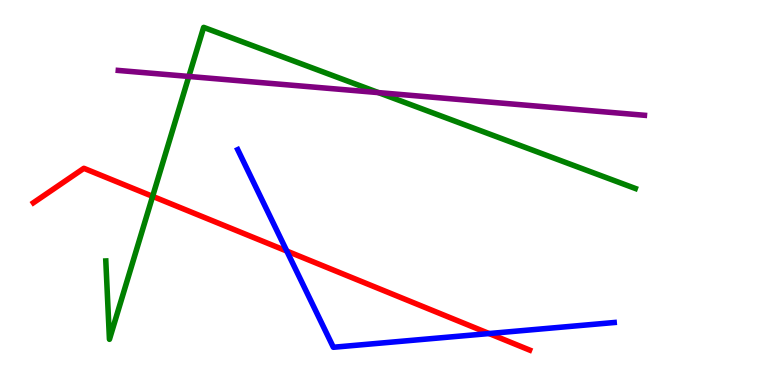[{'lines': ['blue', 'red'], 'intersections': [{'x': 3.7, 'y': 3.48}, {'x': 6.31, 'y': 1.34}]}, {'lines': ['green', 'red'], 'intersections': [{'x': 1.97, 'y': 4.9}]}, {'lines': ['purple', 'red'], 'intersections': []}, {'lines': ['blue', 'green'], 'intersections': []}, {'lines': ['blue', 'purple'], 'intersections': []}, {'lines': ['green', 'purple'], 'intersections': [{'x': 2.44, 'y': 8.01}, {'x': 4.88, 'y': 7.59}]}]